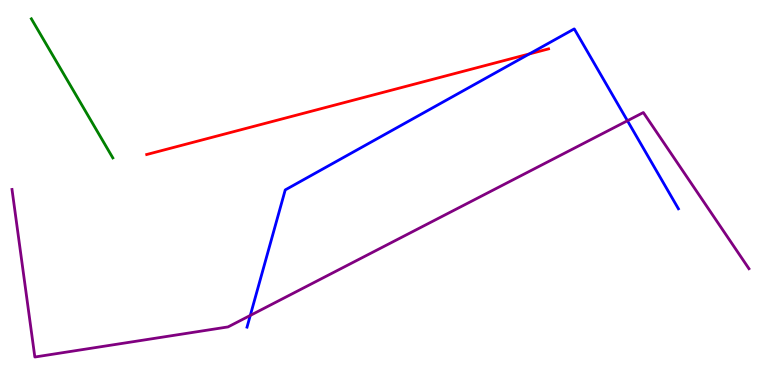[{'lines': ['blue', 'red'], 'intersections': [{'x': 6.83, 'y': 8.6}]}, {'lines': ['green', 'red'], 'intersections': []}, {'lines': ['purple', 'red'], 'intersections': []}, {'lines': ['blue', 'green'], 'intersections': []}, {'lines': ['blue', 'purple'], 'intersections': [{'x': 3.23, 'y': 1.81}, {'x': 8.1, 'y': 6.86}]}, {'lines': ['green', 'purple'], 'intersections': []}]